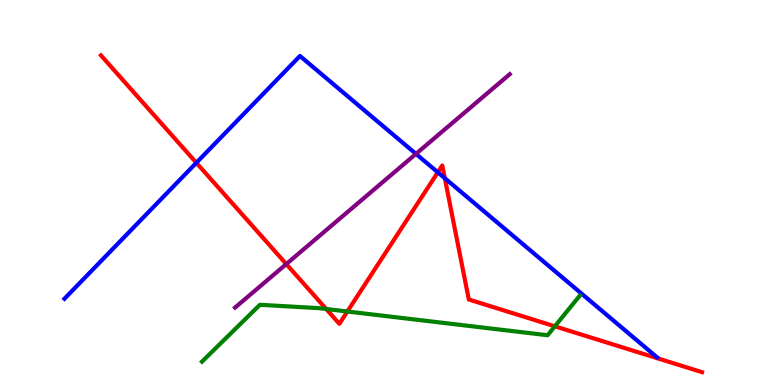[{'lines': ['blue', 'red'], 'intersections': [{'x': 2.53, 'y': 5.77}, {'x': 5.65, 'y': 5.52}, {'x': 5.74, 'y': 5.37}]}, {'lines': ['green', 'red'], 'intersections': [{'x': 4.21, 'y': 1.97}, {'x': 4.48, 'y': 1.91}, {'x': 7.16, 'y': 1.52}]}, {'lines': ['purple', 'red'], 'intersections': [{'x': 3.69, 'y': 3.14}]}, {'lines': ['blue', 'green'], 'intersections': []}, {'lines': ['blue', 'purple'], 'intersections': [{'x': 5.37, 'y': 6.0}]}, {'lines': ['green', 'purple'], 'intersections': []}]